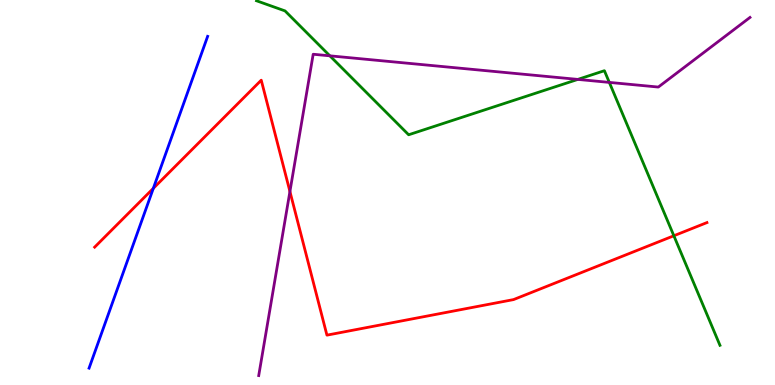[{'lines': ['blue', 'red'], 'intersections': [{'x': 1.98, 'y': 5.11}]}, {'lines': ['green', 'red'], 'intersections': [{'x': 8.69, 'y': 3.88}]}, {'lines': ['purple', 'red'], 'intersections': [{'x': 3.74, 'y': 5.03}]}, {'lines': ['blue', 'green'], 'intersections': []}, {'lines': ['blue', 'purple'], 'intersections': []}, {'lines': ['green', 'purple'], 'intersections': [{'x': 4.26, 'y': 8.55}, {'x': 7.46, 'y': 7.94}, {'x': 7.86, 'y': 7.86}]}]